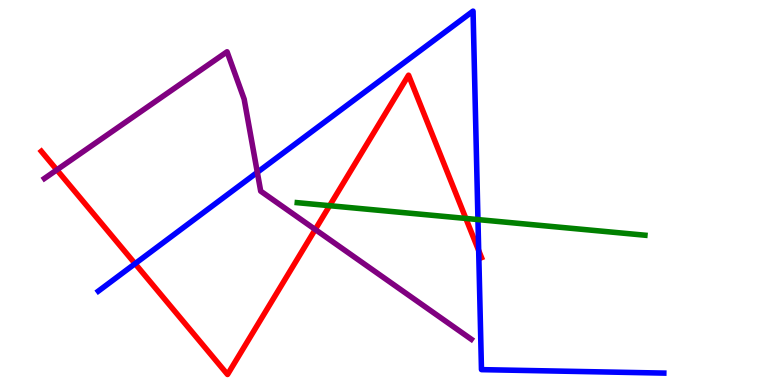[{'lines': ['blue', 'red'], 'intersections': [{'x': 1.74, 'y': 3.15}, {'x': 6.18, 'y': 3.49}]}, {'lines': ['green', 'red'], 'intersections': [{'x': 4.25, 'y': 4.66}, {'x': 6.01, 'y': 4.33}]}, {'lines': ['purple', 'red'], 'intersections': [{'x': 0.733, 'y': 5.59}, {'x': 4.07, 'y': 4.04}]}, {'lines': ['blue', 'green'], 'intersections': [{'x': 6.17, 'y': 4.3}]}, {'lines': ['blue', 'purple'], 'intersections': [{'x': 3.32, 'y': 5.52}]}, {'lines': ['green', 'purple'], 'intersections': []}]